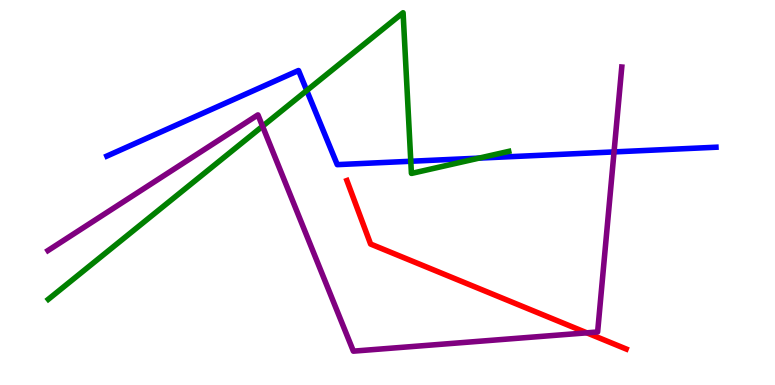[{'lines': ['blue', 'red'], 'intersections': []}, {'lines': ['green', 'red'], 'intersections': []}, {'lines': ['purple', 'red'], 'intersections': [{'x': 7.57, 'y': 1.36}]}, {'lines': ['blue', 'green'], 'intersections': [{'x': 3.96, 'y': 7.65}, {'x': 5.3, 'y': 5.81}, {'x': 6.18, 'y': 5.89}]}, {'lines': ['blue', 'purple'], 'intersections': [{'x': 7.92, 'y': 6.05}]}, {'lines': ['green', 'purple'], 'intersections': [{'x': 3.39, 'y': 6.72}]}]